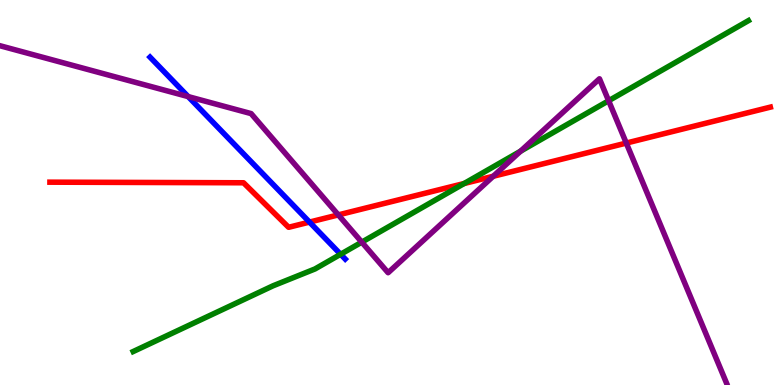[{'lines': ['blue', 'red'], 'intersections': [{'x': 3.99, 'y': 4.23}]}, {'lines': ['green', 'red'], 'intersections': [{'x': 5.99, 'y': 5.23}]}, {'lines': ['purple', 'red'], 'intersections': [{'x': 4.37, 'y': 4.42}, {'x': 6.36, 'y': 5.42}, {'x': 8.08, 'y': 6.28}]}, {'lines': ['blue', 'green'], 'intersections': [{'x': 4.4, 'y': 3.4}]}, {'lines': ['blue', 'purple'], 'intersections': [{'x': 2.43, 'y': 7.49}]}, {'lines': ['green', 'purple'], 'intersections': [{'x': 4.67, 'y': 3.71}, {'x': 6.72, 'y': 6.07}, {'x': 7.85, 'y': 7.38}]}]